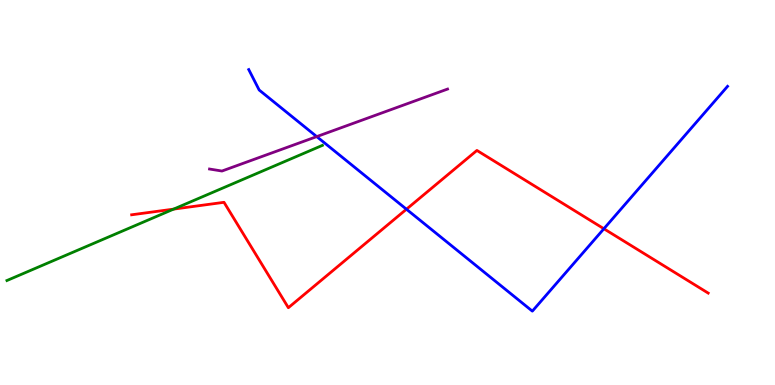[{'lines': ['blue', 'red'], 'intersections': [{'x': 5.24, 'y': 4.57}, {'x': 7.79, 'y': 4.06}]}, {'lines': ['green', 'red'], 'intersections': [{'x': 2.24, 'y': 4.57}]}, {'lines': ['purple', 'red'], 'intersections': []}, {'lines': ['blue', 'green'], 'intersections': []}, {'lines': ['blue', 'purple'], 'intersections': [{'x': 4.09, 'y': 6.45}]}, {'lines': ['green', 'purple'], 'intersections': []}]